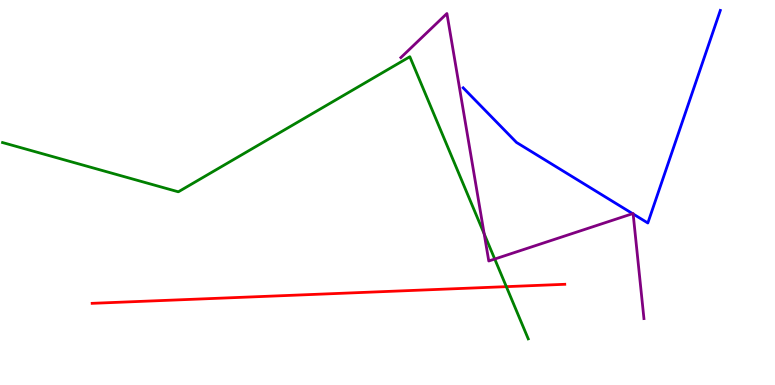[{'lines': ['blue', 'red'], 'intersections': []}, {'lines': ['green', 'red'], 'intersections': [{'x': 6.53, 'y': 2.55}]}, {'lines': ['purple', 'red'], 'intersections': []}, {'lines': ['blue', 'green'], 'intersections': []}, {'lines': ['blue', 'purple'], 'intersections': [{'x': 8.16, 'y': 4.45}, {'x': 8.17, 'y': 4.44}]}, {'lines': ['green', 'purple'], 'intersections': [{'x': 6.25, 'y': 3.93}, {'x': 6.38, 'y': 3.27}]}]